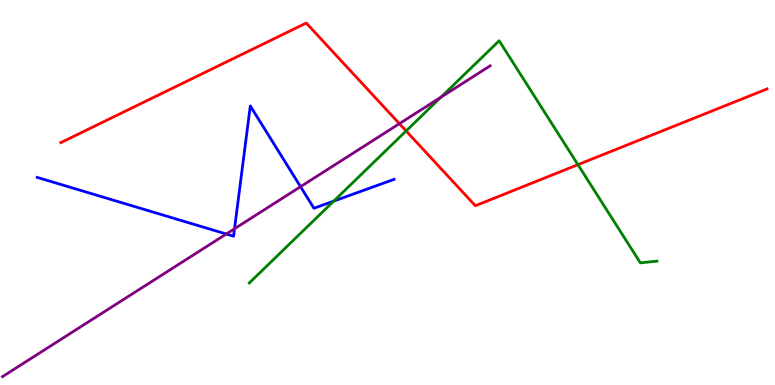[{'lines': ['blue', 'red'], 'intersections': []}, {'lines': ['green', 'red'], 'intersections': [{'x': 5.24, 'y': 6.6}, {'x': 7.46, 'y': 5.72}]}, {'lines': ['purple', 'red'], 'intersections': [{'x': 5.15, 'y': 6.79}]}, {'lines': ['blue', 'green'], 'intersections': [{'x': 4.31, 'y': 4.78}]}, {'lines': ['blue', 'purple'], 'intersections': [{'x': 2.92, 'y': 3.92}, {'x': 3.03, 'y': 4.06}, {'x': 3.88, 'y': 5.15}]}, {'lines': ['green', 'purple'], 'intersections': [{'x': 5.69, 'y': 7.48}]}]